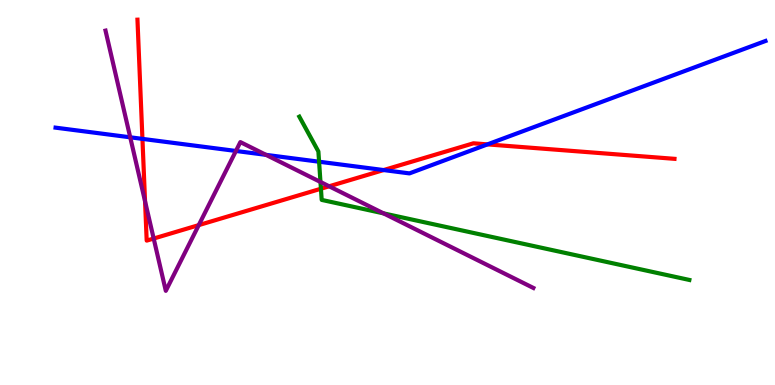[{'lines': ['blue', 'red'], 'intersections': [{'x': 1.84, 'y': 6.39}, {'x': 4.95, 'y': 5.58}, {'x': 6.29, 'y': 6.25}]}, {'lines': ['green', 'red'], 'intersections': [{'x': 4.14, 'y': 5.1}]}, {'lines': ['purple', 'red'], 'intersections': [{'x': 1.87, 'y': 4.77}, {'x': 1.98, 'y': 3.8}, {'x': 2.56, 'y': 4.15}, {'x': 4.25, 'y': 5.16}]}, {'lines': ['blue', 'green'], 'intersections': [{'x': 4.12, 'y': 5.8}]}, {'lines': ['blue', 'purple'], 'intersections': [{'x': 1.68, 'y': 6.43}, {'x': 3.04, 'y': 6.08}, {'x': 3.43, 'y': 5.98}]}, {'lines': ['green', 'purple'], 'intersections': [{'x': 4.14, 'y': 5.27}, {'x': 4.95, 'y': 4.46}]}]